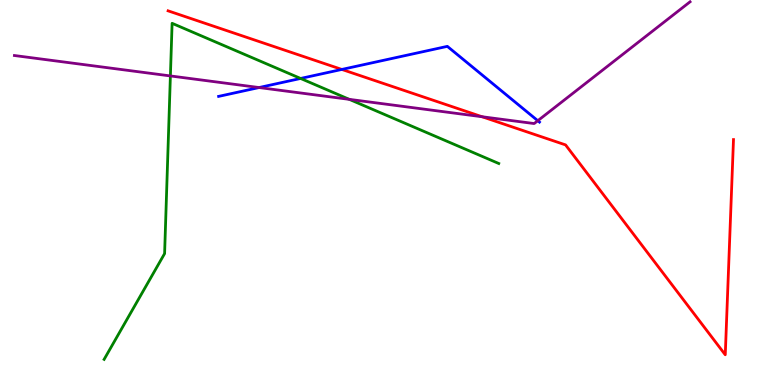[{'lines': ['blue', 'red'], 'intersections': [{'x': 4.41, 'y': 8.2}]}, {'lines': ['green', 'red'], 'intersections': []}, {'lines': ['purple', 'red'], 'intersections': [{'x': 6.22, 'y': 6.97}]}, {'lines': ['blue', 'green'], 'intersections': [{'x': 3.88, 'y': 7.96}]}, {'lines': ['blue', 'purple'], 'intersections': [{'x': 3.34, 'y': 7.73}, {'x': 6.94, 'y': 6.86}]}, {'lines': ['green', 'purple'], 'intersections': [{'x': 2.2, 'y': 8.03}, {'x': 4.51, 'y': 7.42}]}]